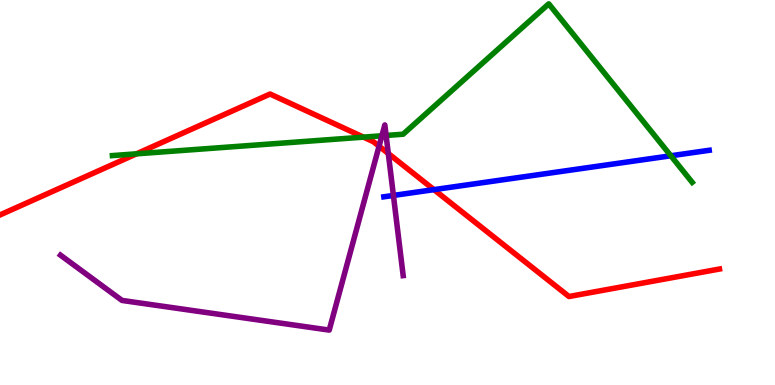[{'lines': ['blue', 'red'], 'intersections': [{'x': 5.6, 'y': 5.07}]}, {'lines': ['green', 'red'], 'intersections': [{'x': 1.76, 'y': 6.0}, {'x': 4.69, 'y': 6.44}]}, {'lines': ['purple', 'red'], 'intersections': [{'x': 4.89, 'y': 6.2}, {'x': 5.01, 'y': 6.01}]}, {'lines': ['blue', 'green'], 'intersections': [{'x': 8.66, 'y': 5.95}]}, {'lines': ['blue', 'purple'], 'intersections': [{'x': 5.08, 'y': 4.92}]}, {'lines': ['green', 'purple'], 'intersections': [{'x': 4.93, 'y': 6.47}, {'x': 4.98, 'y': 6.48}]}]